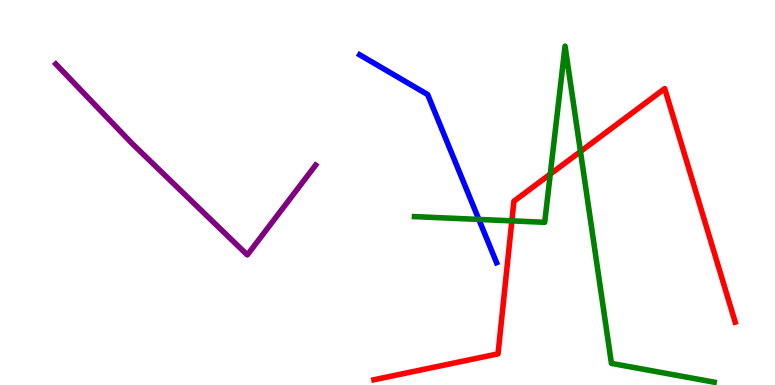[{'lines': ['blue', 'red'], 'intersections': []}, {'lines': ['green', 'red'], 'intersections': [{'x': 6.6, 'y': 4.26}, {'x': 7.1, 'y': 5.48}, {'x': 7.49, 'y': 6.06}]}, {'lines': ['purple', 'red'], 'intersections': []}, {'lines': ['blue', 'green'], 'intersections': [{'x': 6.18, 'y': 4.3}]}, {'lines': ['blue', 'purple'], 'intersections': []}, {'lines': ['green', 'purple'], 'intersections': []}]